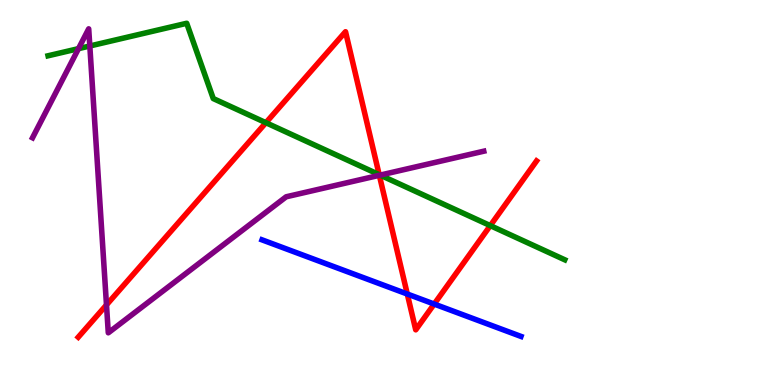[{'lines': ['blue', 'red'], 'intersections': [{'x': 5.26, 'y': 2.36}, {'x': 5.6, 'y': 2.1}]}, {'lines': ['green', 'red'], 'intersections': [{'x': 3.43, 'y': 6.81}, {'x': 4.89, 'y': 5.46}, {'x': 6.33, 'y': 4.14}]}, {'lines': ['purple', 'red'], 'intersections': [{'x': 1.37, 'y': 2.08}, {'x': 4.89, 'y': 5.45}]}, {'lines': ['blue', 'green'], 'intersections': []}, {'lines': ['blue', 'purple'], 'intersections': []}, {'lines': ['green', 'purple'], 'intersections': [{'x': 1.01, 'y': 8.74}, {'x': 1.16, 'y': 8.81}, {'x': 4.91, 'y': 5.45}]}]